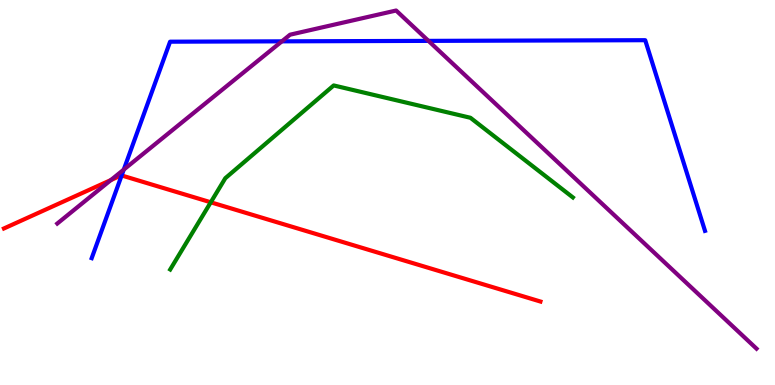[{'lines': ['blue', 'red'], 'intersections': [{'x': 1.57, 'y': 5.44}]}, {'lines': ['green', 'red'], 'intersections': [{'x': 2.72, 'y': 4.75}]}, {'lines': ['purple', 'red'], 'intersections': [{'x': 1.43, 'y': 5.32}]}, {'lines': ['blue', 'green'], 'intersections': []}, {'lines': ['blue', 'purple'], 'intersections': [{'x': 1.6, 'y': 5.59}, {'x': 3.64, 'y': 8.93}, {'x': 5.53, 'y': 8.94}]}, {'lines': ['green', 'purple'], 'intersections': []}]